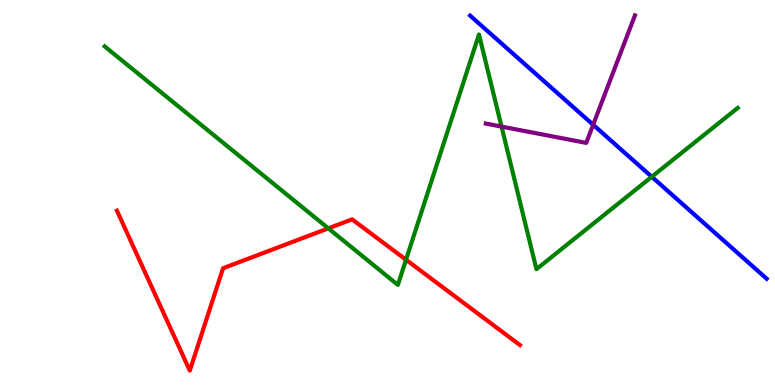[{'lines': ['blue', 'red'], 'intersections': []}, {'lines': ['green', 'red'], 'intersections': [{'x': 4.24, 'y': 4.07}, {'x': 5.24, 'y': 3.25}]}, {'lines': ['purple', 'red'], 'intersections': []}, {'lines': ['blue', 'green'], 'intersections': [{'x': 8.41, 'y': 5.41}]}, {'lines': ['blue', 'purple'], 'intersections': [{'x': 7.65, 'y': 6.76}]}, {'lines': ['green', 'purple'], 'intersections': [{'x': 6.47, 'y': 6.71}]}]